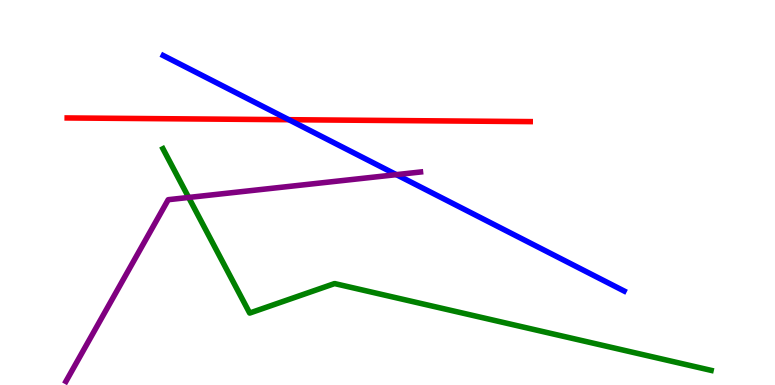[{'lines': ['blue', 'red'], 'intersections': [{'x': 3.73, 'y': 6.89}]}, {'lines': ['green', 'red'], 'intersections': []}, {'lines': ['purple', 'red'], 'intersections': []}, {'lines': ['blue', 'green'], 'intersections': []}, {'lines': ['blue', 'purple'], 'intersections': [{'x': 5.11, 'y': 5.46}]}, {'lines': ['green', 'purple'], 'intersections': [{'x': 2.43, 'y': 4.87}]}]